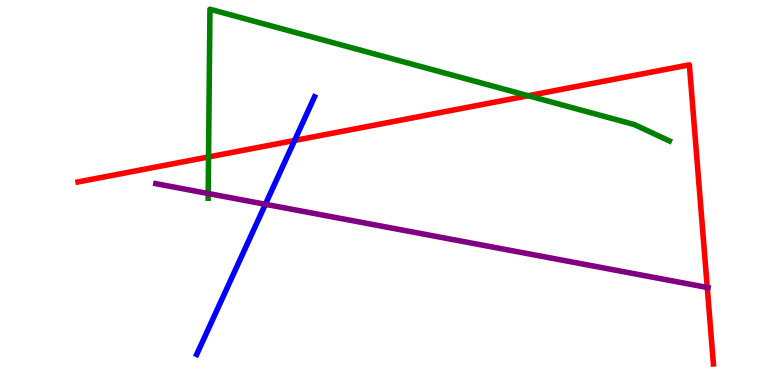[{'lines': ['blue', 'red'], 'intersections': [{'x': 3.8, 'y': 6.35}]}, {'lines': ['green', 'red'], 'intersections': [{'x': 2.69, 'y': 5.92}, {'x': 6.82, 'y': 7.51}]}, {'lines': ['purple', 'red'], 'intersections': [{'x': 9.13, 'y': 2.53}]}, {'lines': ['blue', 'green'], 'intersections': []}, {'lines': ['blue', 'purple'], 'intersections': [{'x': 3.42, 'y': 4.69}]}, {'lines': ['green', 'purple'], 'intersections': [{'x': 2.69, 'y': 4.97}]}]